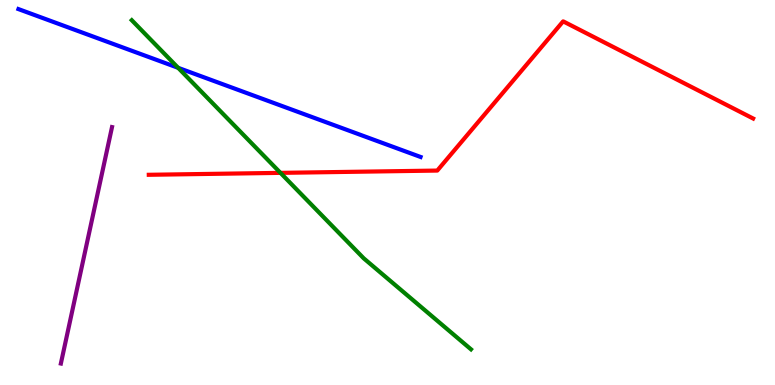[{'lines': ['blue', 'red'], 'intersections': []}, {'lines': ['green', 'red'], 'intersections': [{'x': 3.62, 'y': 5.51}]}, {'lines': ['purple', 'red'], 'intersections': []}, {'lines': ['blue', 'green'], 'intersections': [{'x': 2.3, 'y': 8.24}]}, {'lines': ['blue', 'purple'], 'intersections': []}, {'lines': ['green', 'purple'], 'intersections': []}]